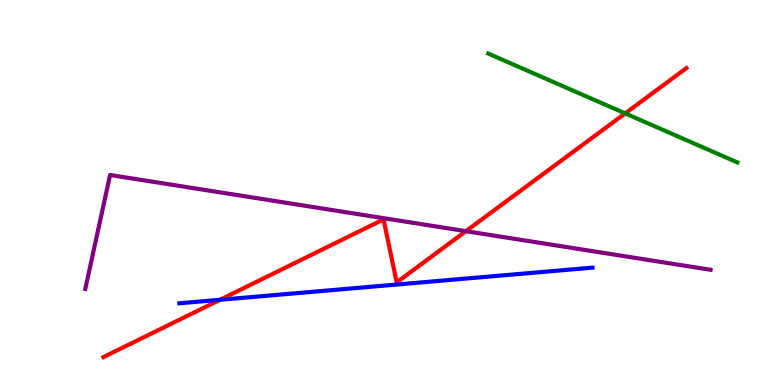[{'lines': ['blue', 'red'], 'intersections': [{'x': 2.84, 'y': 2.21}]}, {'lines': ['green', 'red'], 'intersections': [{'x': 8.07, 'y': 7.05}]}, {'lines': ['purple', 'red'], 'intersections': [{'x': 6.01, 'y': 4.0}]}, {'lines': ['blue', 'green'], 'intersections': []}, {'lines': ['blue', 'purple'], 'intersections': []}, {'lines': ['green', 'purple'], 'intersections': []}]